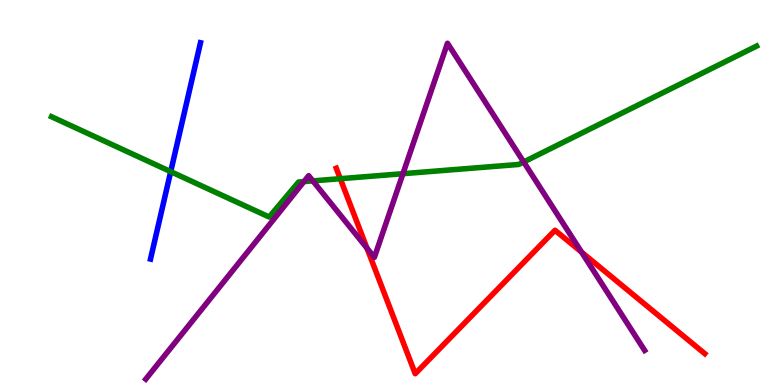[{'lines': ['blue', 'red'], 'intersections': []}, {'lines': ['green', 'red'], 'intersections': [{'x': 4.39, 'y': 5.36}]}, {'lines': ['purple', 'red'], 'intersections': [{'x': 4.74, 'y': 3.55}, {'x': 7.5, 'y': 3.45}]}, {'lines': ['blue', 'green'], 'intersections': [{'x': 2.2, 'y': 5.54}]}, {'lines': ['blue', 'purple'], 'intersections': []}, {'lines': ['green', 'purple'], 'intersections': [{'x': 3.92, 'y': 5.28}, {'x': 4.04, 'y': 5.3}, {'x': 5.2, 'y': 5.49}, {'x': 6.76, 'y': 5.79}]}]